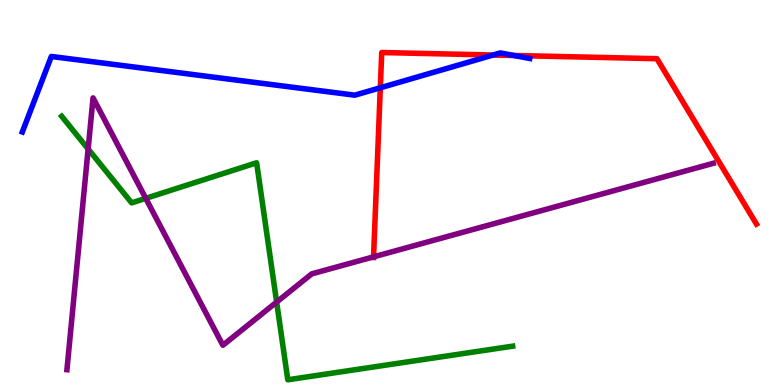[{'lines': ['blue', 'red'], 'intersections': [{'x': 4.91, 'y': 7.72}, {'x': 6.36, 'y': 8.57}, {'x': 6.63, 'y': 8.56}]}, {'lines': ['green', 'red'], 'intersections': []}, {'lines': ['purple', 'red'], 'intersections': [{'x': 4.82, 'y': 3.33}]}, {'lines': ['blue', 'green'], 'intersections': []}, {'lines': ['blue', 'purple'], 'intersections': []}, {'lines': ['green', 'purple'], 'intersections': [{'x': 1.14, 'y': 6.13}, {'x': 1.88, 'y': 4.85}, {'x': 3.57, 'y': 2.15}]}]